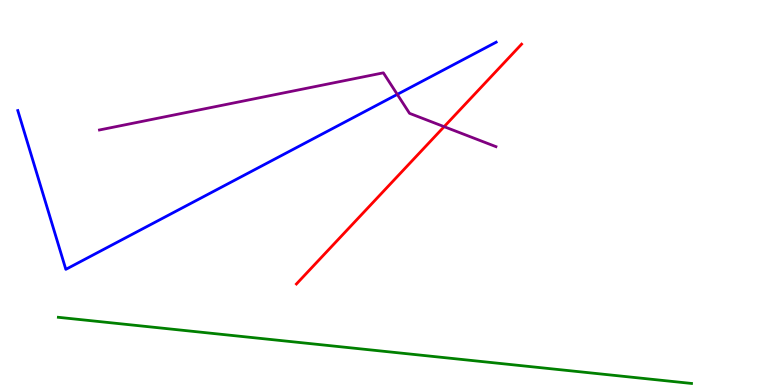[{'lines': ['blue', 'red'], 'intersections': []}, {'lines': ['green', 'red'], 'intersections': []}, {'lines': ['purple', 'red'], 'intersections': [{'x': 5.73, 'y': 6.71}]}, {'lines': ['blue', 'green'], 'intersections': []}, {'lines': ['blue', 'purple'], 'intersections': [{'x': 5.13, 'y': 7.55}]}, {'lines': ['green', 'purple'], 'intersections': []}]